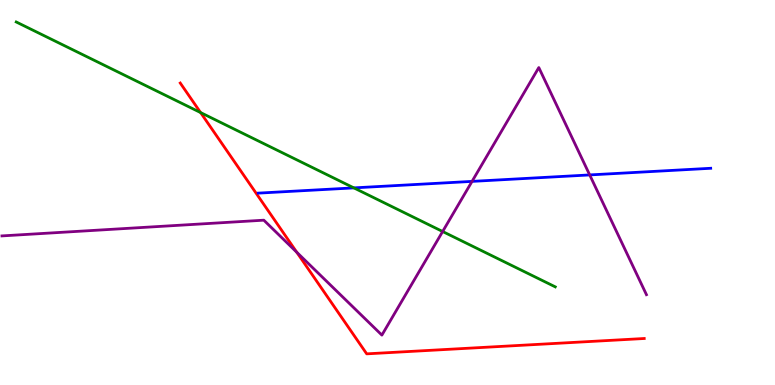[{'lines': ['blue', 'red'], 'intersections': []}, {'lines': ['green', 'red'], 'intersections': [{'x': 2.59, 'y': 7.08}]}, {'lines': ['purple', 'red'], 'intersections': [{'x': 3.83, 'y': 3.45}]}, {'lines': ['blue', 'green'], 'intersections': [{'x': 4.57, 'y': 5.12}]}, {'lines': ['blue', 'purple'], 'intersections': [{'x': 6.09, 'y': 5.29}, {'x': 7.61, 'y': 5.46}]}, {'lines': ['green', 'purple'], 'intersections': [{'x': 5.71, 'y': 3.99}]}]